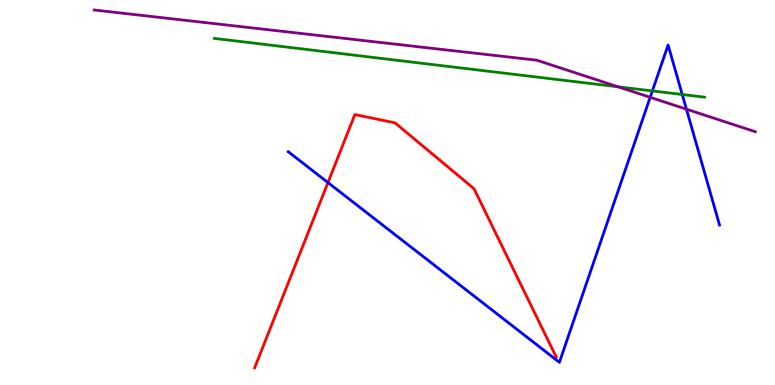[{'lines': ['blue', 'red'], 'intersections': [{'x': 4.23, 'y': 5.26}]}, {'lines': ['green', 'red'], 'intersections': []}, {'lines': ['purple', 'red'], 'intersections': []}, {'lines': ['blue', 'green'], 'intersections': [{'x': 8.42, 'y': 7.64}, {'x': 8.8, 'y': 7.55}]}, {'lines': ['blue', 'purple'], 'intersections': [{'x': 8.39, 'y': 7.47}, {'x': 8.86, 'y': 7.16}]}, {'lines': ['green', 'purple'], 'intersections': [{'x': 7.98, 'y': 7.75}]}]